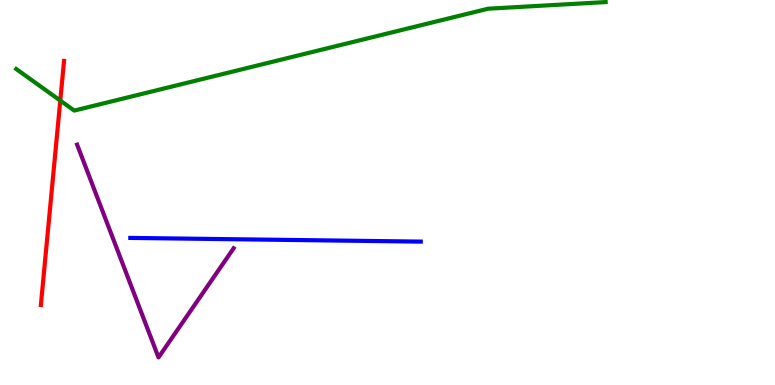[{'lines': ['blue', 'red'], 'intersections': []}, {'lines': ['green', 'red'], 'intersections': [{'x': 0.778, 'y': 7.39}]}, {'lines': ['purple', 'red'], 'intersections': []}, {'lines': ['blue', 'green'], 'intersections': []}, {'lines': ['blue', 'purple'], 'intersections': []}, {'lines': ['green', 'purple'], 'intersections': []}]